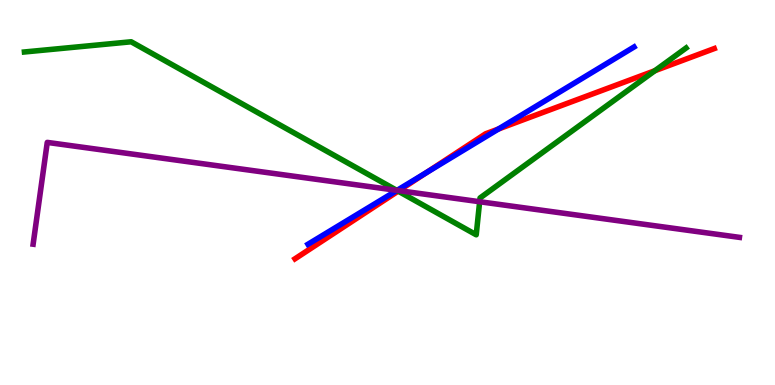[{'lines': ['blue', 'red'], 'intersections': [{'x': 5.51, 'y': 5.52}, {'x': 6.43, 'y': 6.65}]}, {'lines': ['green', 'red'], 'intersections': [{'x': 5.14, 'y': 5.04}, {'x': 8.45, 'y': 8.16}]}, {'lines': ['purple', 'red'], 'intersections': [{'x': 5.15, 'y': 5.05}]}, {'lines': ['blue', 'green'], 'intersections': [{'x': 5.12, 'y': 5.05}]}, {'lines': ['blue', 'purple'], 'intersections': [{'x': 5.12, 'y': 5.05}]}, {'lines': ['green', 'purple'], 'intersections': [{'x': 5.12, 'y': 5.06}, {'x': 6.19, 'y': 4.76}]}]